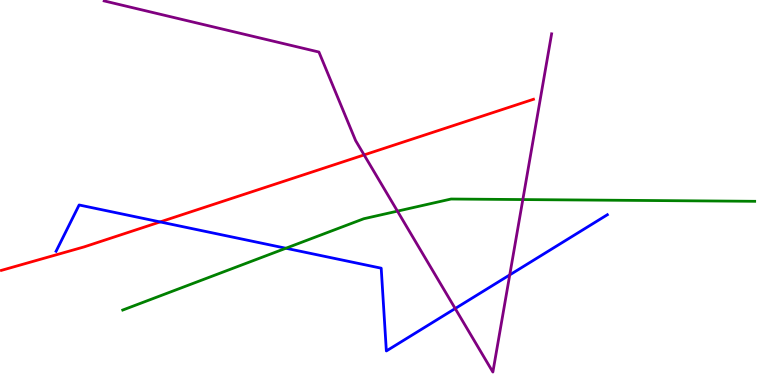[{'lines': ['blue', 'red'], 'intersections': [{'x': 2.07, 'y': 4.24}]}, {'lines': ['green', 'red'], 'intersections': []}, {'lines': ['purple', 'red'], 'intersections': [{'x': 4.7, 'y': 5.98}]}, {'lines': ['blue', 'green'], 'intersections': [{'x': 3.69, 'y': 3.55}]}, {'lines': ['blue', 'purple'], 'intersections': [{'x': 5.87, 'y': 1.99}, {'x': 6.58, 'y': 2.86}]}, {'lines': ['green', 'purple'], 'intersections': [{'x': 5.13, 'y': 4.52}, {'x': 6.75, 'y': 4.82}]}]